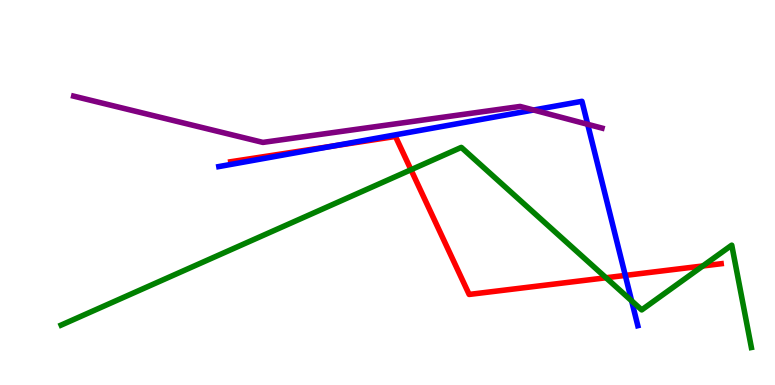[{'lines': ['blue', 'red'], 'intersections': [{'x': 4.3, 'y': 6.21}, {'x': 8.07, 'y': 2.85}]}, {'lines': ['green', 'red'], 'intersections': [{'x': 5.3, 'y': 5.59}, {'x': 7.82, 'y': 2.79}, {'x': 9.07, 'y': 3.09}]}, {'lines': ['purple', 'red'], 'intersections': []}, {'lines': ['blue', 'green'], 'intersections': [{'x': 8.15, 'y': 2.19}]}, {'lines': ['blue', 'purple'], 'intersections': [{'x': 6.88, 'y': 7.14}, {'x': 7.58, 'y': 6.77}]}, {'lines': ['green', 'purple'], 'intersections': []}]